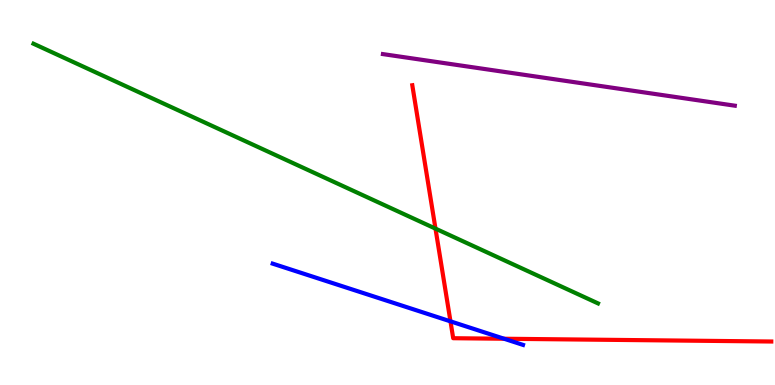[{'lines': ['blue', 'red'], 'intersections': [{'x': 5.81, 'y': 1.65}, {'x': 6.5, 'y': 1.2}]}, {'lines': ['green', 'red'], 'intersections': [{'x': 5.62, 'y': 4.06}]}, {'lines': ['purple', 'red'], 'intersections': []}, {'lines': ['blue', 'green'], 'intersections': []}, {'lines': ['blue', 'purple'], 'intersections': []}, {'lines': ['green', 'purple'], 'intersections': []}]